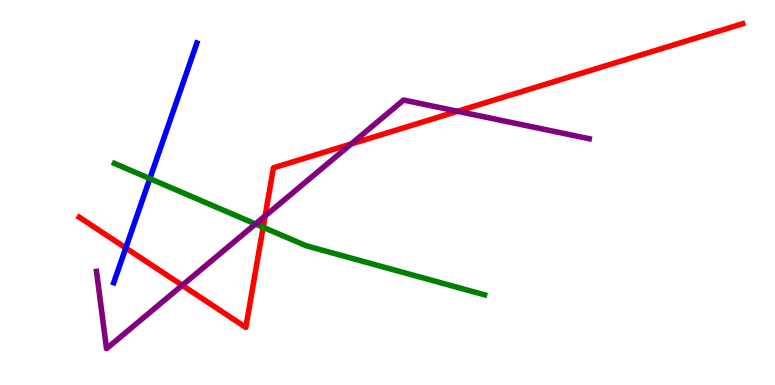[{'lines': ['blue', 'red'], 'intersections': [{'x': 1.62, 'y': 3.56}]}, {'lines': ['green', 'red'], 'intersections': [{'x': 3.4, 'y': 4.1}]}, {'lines': ['purple', 'red'], 'intersections': [{'x': 2.35, 'y': 2.59}, {'x': 3.42, 'y': 4.39}, {'x': 4.53, 'y': 6.26}, {'x': 5.9, 'y': 7.11}]}, {'lines': ['blue', 'green'], 'intersections': [{'x': 1.93, 'y': 5.36}]}, {'lines': ['blue', 'purple'], 'intersections': []}, {'lines': ['green', 'purple'], 'intersections': [{'x': 3.3, 'y': 4.18}]}]